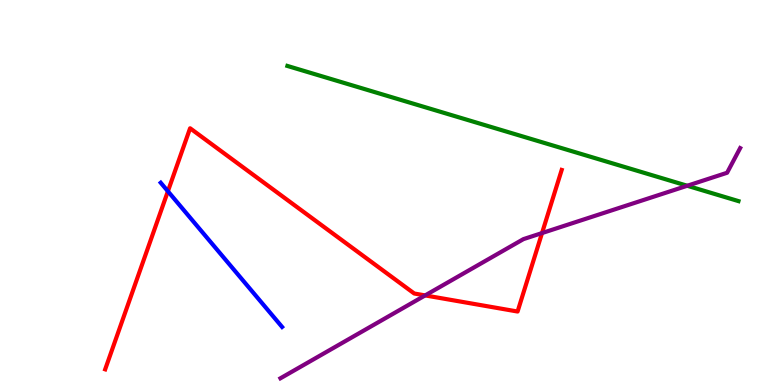[{'lines': ['blue', 'red'], 'intersections': [{'x': 2.17, 'y': 5.03}]}, {'lines': ['green', 'red'], 'intersections': []}, {'lines': ['purple', 'red'], 'intersections': [{'x': 5.49, 'y': 2.33}, {'x': 6.99, 'y': 3.95}]}, {'lines': ['blue', 'green'], 'intersections': []}, {'lines': ['blue', 'purple'], 'intersections': []}, {'lines': ['green', 'purple'], 'intersections': [{'x': 8.87, 'y': 5.18}]}]